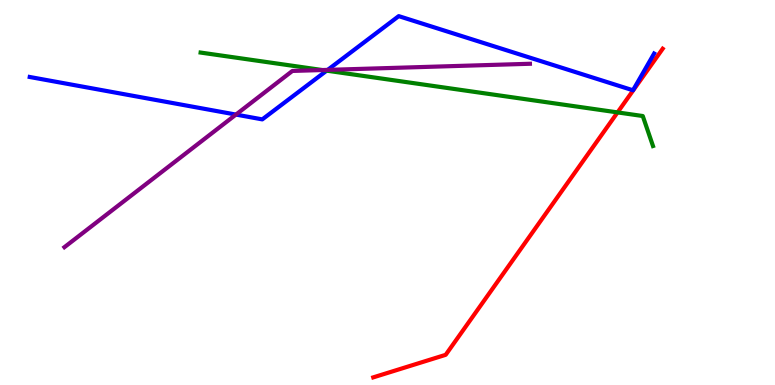[{'lines': ['blue', 'red'], 'intersections': []}, {'lines': ['green', 'red'], 'intersections': [{'x': 7.97, 'y': 7.08}]}, {'lines': ['purple', 'red'], 'intersections': []}, {'lines': ['blue', 'green'], 'intersections': [{'x': 4.22, 'y': 8.16}]}, {'lines': ['blue', 'purple'], 'intersections': [{'x': 3.04, 'y': 7.02}, {'x': 4.23, 'y': 8.19}]}, {'lines': ['green', 'purple'], 'intersections': [{'x': 4.16, 'y': 8.18}]}]